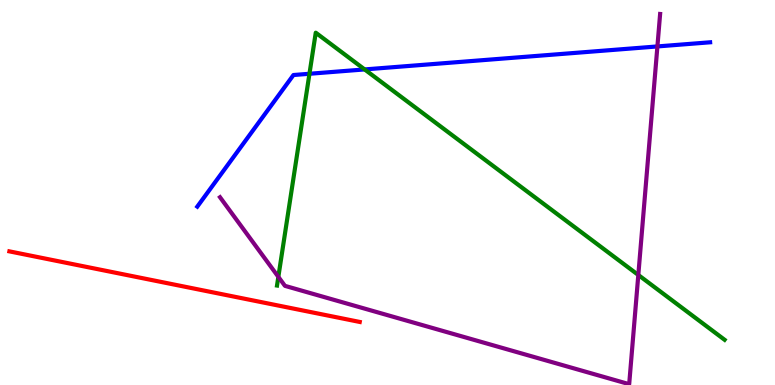[{'lines': ['blue', 'red'], 'intersections': []}, {'lines': ['green', 'red'], 'intersections': []}, {'lines': ['purple', 'red'], 'intersections': []}, {'lines': ['blue', 'green'], 'intersections': [{'x': 3.99, 'y': 8.08}, {'x': 4.71, 'y': 8.2}]}, {'lines': ['blue', 'purple'], 'intersections': [{'x': 8.48, 'y': 8.79}]}, {'lines': ['green', 'purple'], 'intersections': [{'x': 3.59, 'y': 2.81}, {'x': 8.24, 'y': 2.86}]}]